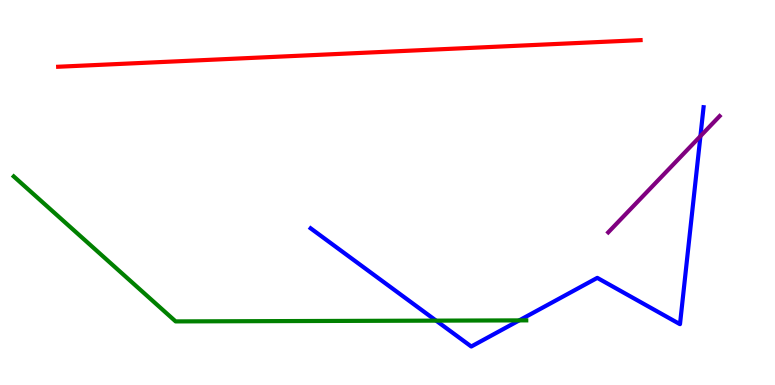[{'lines': ['blue', 'red'], 'intersections': []}, {'lines': ['green', 'red'], 'intersections': []}, {'lines': ['purple', 'red'], 'intersections': []}, {'lines': ['blue', 'green'], 'intersections': [{'x': 5.63, 'y': 1.67}, {'x': 6.7, 'y': 1.68}]}, {'lines': ['blue', 'purple'], 'intersections': [{'x': 9.04, 'y': 6.46}]}, {'lines': ['green', 'purple'], 'intersections': []}]